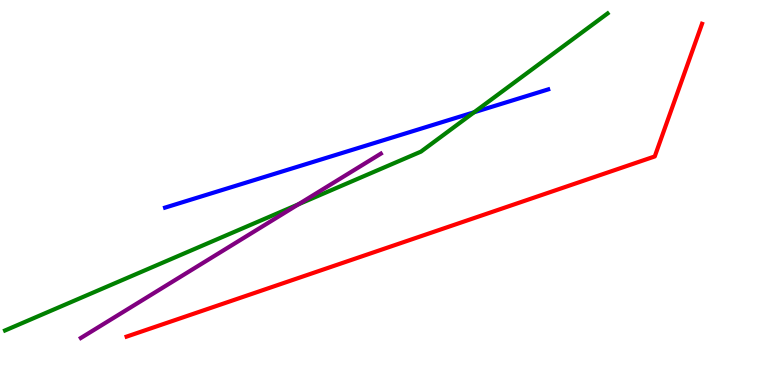[{'lines': ['blue', 'red'], 'intersections': []}, {'lines': ['green', 'red'], 'intersections': []}, {'lines': ['purple', 'red'], 'intersections': []}, {'lines': ['blue', 'green'], 'intersections': [{'x': 6.12, 'y': 7.08}]}, {'lines': ['blue', 'purple'], 'intersections': []}, {'lines': ['green', 'purple'], 'intersections': [{'x': 3.85, 'y': 4.69}]}]